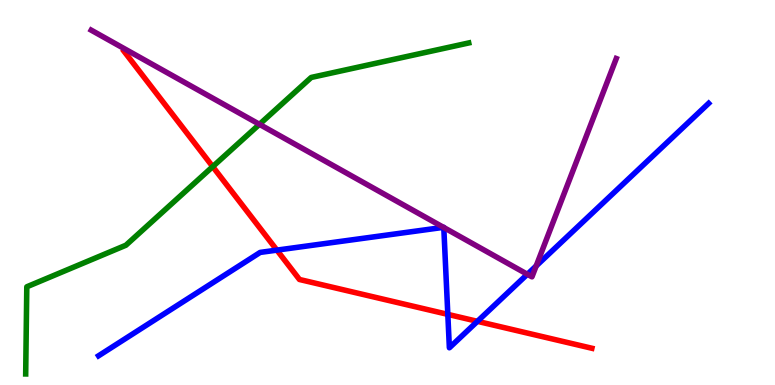[{'lines': ['blue', 'red'], 'intersections': [{'x': 3.57, 'y': 3.5}, {'x': 5.78, 'y': 1.83}, {'x': 6.16, 'y': 1.65}]}, {'lines': ['green', 'red'], 'intersections': [{'x': 2.74, 'y': 5.67}]}, {'lines': ['purple', 'red'], 'intersections': []}, {'lines': ['blue', 'green'], 'intersections': []}, {'lines': ['blue', 'purple'], 'intersections': [{'x': 5.72, 'y': 4.1}, {'x': 5.73, 'y': 4.09}, {'x': 6.8, 'y': 2.88}, {'x': 6.92, 'y': 3.09}]}, {'lines': ['green', 'purple'], 'intersections': [{'x': 3.35, 'y': 6.77}]}]